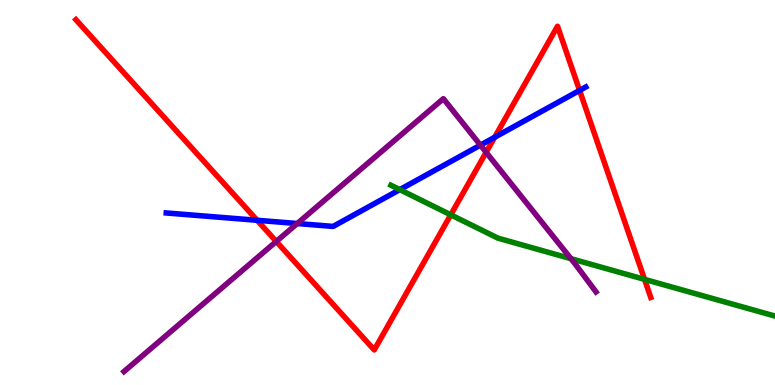[{'lines': ['blue', 'red'], 'intersections': [{'x': 3.32, 'y': 4.28}, {'x': 6.38, 'y': 6.43}, {'x': 7.48, 'y': 7.65}]}, {'lines': ['green', 'red'], 'intersections': [{'x': 5.82, 'y': 4.42}, {'x': 8.32, 'y': 2.74}]}, {'lines': ['purple', 'red'], 'intersections': [{'x': 3.56, 'y': 3.73}, {'x': 6.27, 'y': 6.04}]}, {'lines': ['blue', 'green'], 'intersections': [{'x': 5.16, 'y': 5.07}]}, {'lines': ['blue', 'purple'], 'intersections': [{'x': 3.84, 'y': 4.19}, {'x': 6.2, 'y': 6.23}]}, {'lines': ['green', 'purple'], 'intersections': [{'x': 7.37, 'y': 3.28}]}]